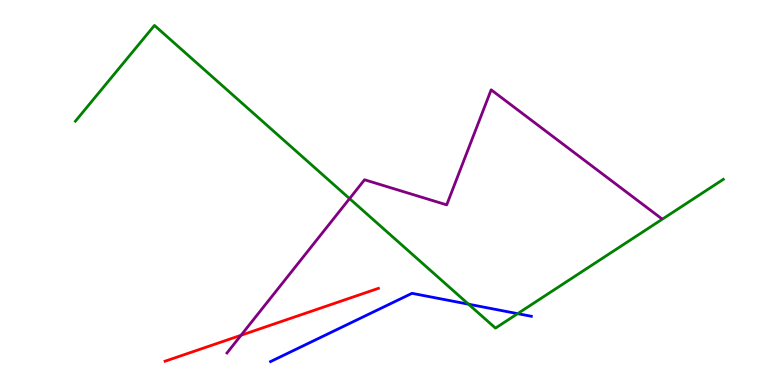[{'lines': ['blue', 'red'], 'intersections': []}, {'lines': ['green', 'red'], 'intersections': []}, {'lines': ['purple', 'red'], 'intersections': [{'x': 3.11, 'y': 1.29}]}, {'lines': ['blue', 'green'], 'intersections': [{'x': 6.05, 'y': 2.1}, {'x': 6.68, 'y': 1.85}]}, {'lines': ['blue', 'purple'], 'intersections': []}, {'lines': ['green', 'purple'], 'intersections': [{'x': 4.51, 'y': 4.84}]}]